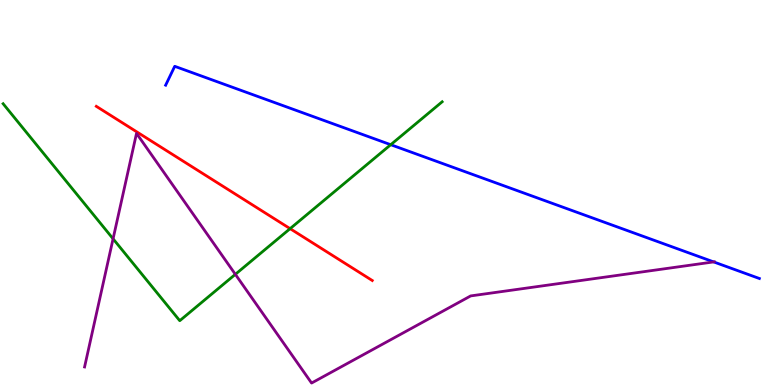[{'lines': ['blue', 'red'], 'intersections': []}, {'lines': ['green', 'red'], 'intersections': [{'x': 3.74, 'y': 4.06}]}, {'lines': ['purple', 'red'], 'intersections': []}, {'lines': ['blue', 'green'], 'intersections': [{'x': 5.04, 'y': 6.24}]}, {'lines': ['blue', 'purple'], 'intersections': [{'x': 9.21, 'y': 3.2}]}, {'lines': ['green', 'purple'], 'intersections': [{'x': 1.46, 'y': 3.8}, {'x': 3.04, 'y': 2.87}]}]